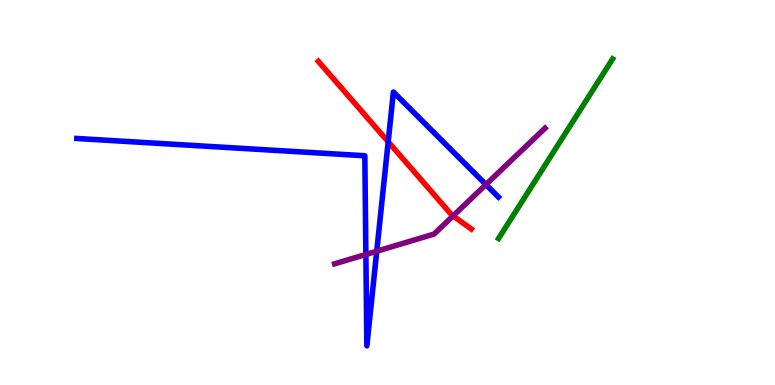[{'lines': ['blue', 'red'], 'intersections': [{'x': 5.01, 'y': 6.32}]}, {'lines': ['green', 'red'], 'intersections': []}, {'lines': ['purple', 'red'], 'intersections': [{'x': 5.85, 'y': 4.39}]}, {'lines': ['blue', 'green'], 'intersections': []}, {'lines': ['blue', 'purple'], 'intersections': [{'x': 4.72, 'y': 3.39}, {'x': 4.86, 'y': 3.47}, {'x': 6.27, 'y': 5.21}]}, {'lines': ['green', 'purple'], 'intersections': []}]